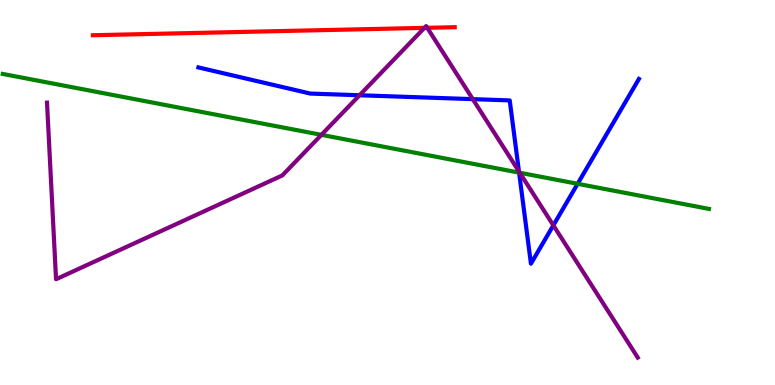[{'lines': ['blue', 'red'], 'intersections': []}, {'lines': ['green', 'red'], 'intersections': []}, {'lines': ['purple', 'red'], 'intersections': [{'x': 5.48, 'y': 9.28}, {'x': 5.51, 'y': 9.28}]}, {'lines': ['blue', 'green'], 'intersections': [{'x': 6.7, 'y': 5.52}, {'x': 7.45, 'y': 5.23}]}, {'lines': ['blue', 'purple'], 'intersections': [{'x': 4.64, 'y': 7.53}, {'x': 6.1, 'y': 7.42}, {'x': 6.7, 'y': 5.55}, {'x': 7.14, 'y': 4.15}]}, {'lines': ['green', 'purple'], 'intersections': [{'x': 4.15, 'y': 6.5}, {'x': 6.71, 'y': 5.51}]}]